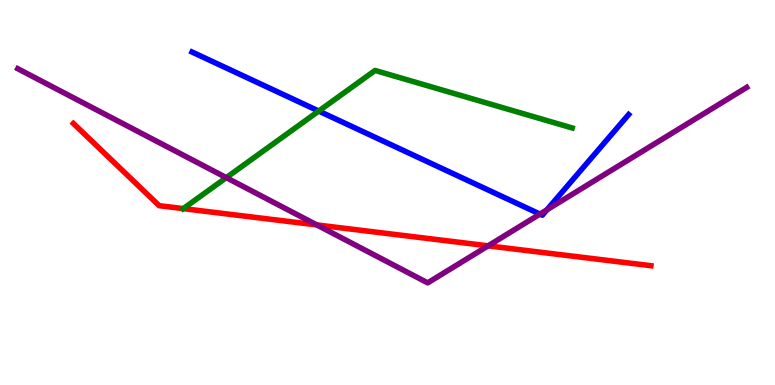[{'lines': ['blue', 'red'], 'intersections': []}, {'lines': ['green', 'red'], 'intersections': [{'x': 2.36, 'y': 4.58}]}, {'lines': ['purple', 'red'], 'intersections': [{'x': 4.09, 'y': 4.16}, {'x': 6.3, 'y': 3.61}]}, {'lines': ['blue', 'green'], 'intersections': [{'x': 4.11, 'y': 7.12}]}, {'lines': ['blue', 'purple'], 'intersections': [{'x': 6.97, 'y': 4.44}, {'x': 7.06, 'y': 4.55}]}, {'lines': ['green', 'purple'], 'intersections': [{'x': 2.92, 'y': 5.39}]}]